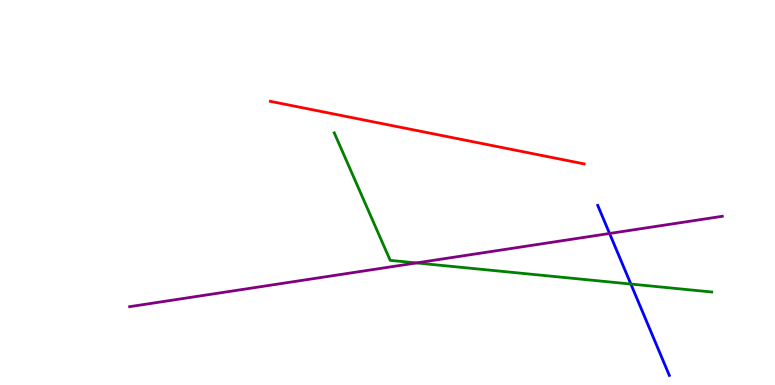[{'lines': ['blue', 'red'], 'intersections': []}, {'lines': ['green', 'red'], 'intersections': []}, {'lines': ['purple', 'red'], 'intersections': []}, {'lines': ['blue', 'green'], 'intersections': [{'x': 8.14, 'y': 2.62}]}, {'lines': ['blue', 'purple'], 'intersections': [{'x': 7.87, 'y': 3.94}]}, {'lines': ['green', 'purple'], 'intersections': [{'x': 5.37, 'y': 3.17}]}]